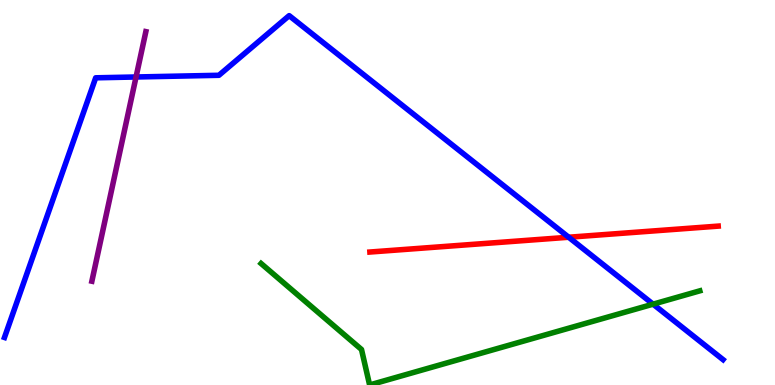[{'lines': ['blue', 'red'], 'intersections': [{'x': 7.34, 'y': 3.84}]}, {'lines': ['green', 'red'], 'intersections': []}, {'lines': ['purple', 'red'], 'intersections': []}, {'lines': ['blue', 'green'], 'intersections': [{'x': 8.43, 'y': 2.1}]}, {'lines': ['blue', 'purple'], 'intersections': [{'x': 1.76, 'y': 8.0}]}, {'lines': ['green', 'purple'], 'intersections': []}]